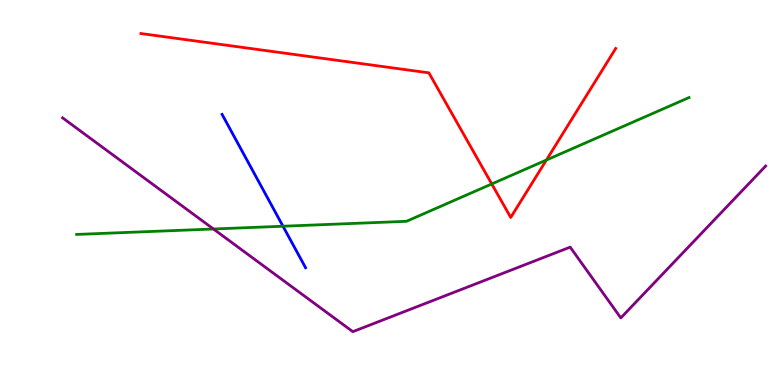[{'lines': ['blue', 'red'], 'intersections': []}, {'lines': ['green', 'red'], 'intersections': [{'x': 6.35, 'y': 5.22}, {'x': 7.05, 'y': 5.84}]}, {'lines': ['purple', 'red'], 'intersections': []}, {'lines': ['blue', 'green'], 'intersections': [{'x': 3.65, 'y': 4.12}]}, {'lines': ['blue', 'purple'], 'intersections': []}, {'lines': ['green', 'purple'], 'intersections': [{'x': 2.75, 'y': 4.05}]}]